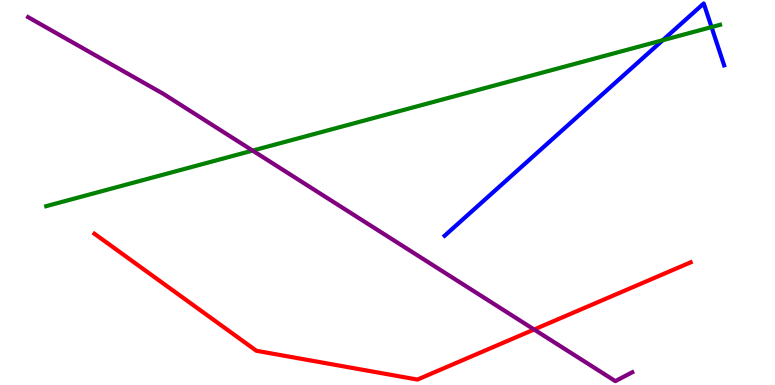[{'lines': ['blue', 'red'], 'intersections': []}, {'lines': ['green', 'red'], 'intersections': []}, {'lines': ['purple', 'red'], 'intersections': [{'x': 6.89, 'y': 1.44}]}, {'lines': ['blue', 'green'], 'intersections': [{'x': 8.55, 'y': 8.96}, {'x': 9.18, 'y': 9.3}]}, {'lines': ['blue', 'purple'], 'intersections': []}, {'lines': ['green', 'purple'], 'intersections': [{'x': 3.26, 'y': 6.09}]}]